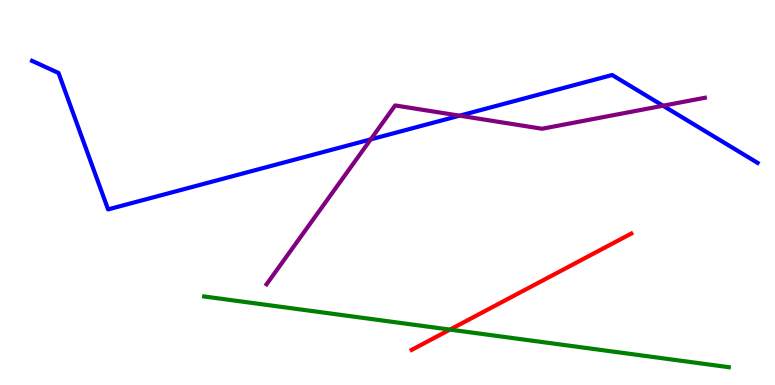[{'lines': ['blue', 'red'], 'intersections': []}, {'lines': ['green', 'red'], 'intersections': [{'x': 5.81, 'y': 1.44}]}, {'lines': ['purple', 'red'], 'intersections': []}, {'lines': ['blue', 'green'], 'intersections': []}, {'lines': ['blue', 'purple'], 'intersections': [{'x': 4.78, 'y': 6.38}, {'x': 5.93, 'y': 7.0}, {'x': 8.56, 'y': 7.25}]}, {'lines': ['green', 'purple'], 'intersections': []}]